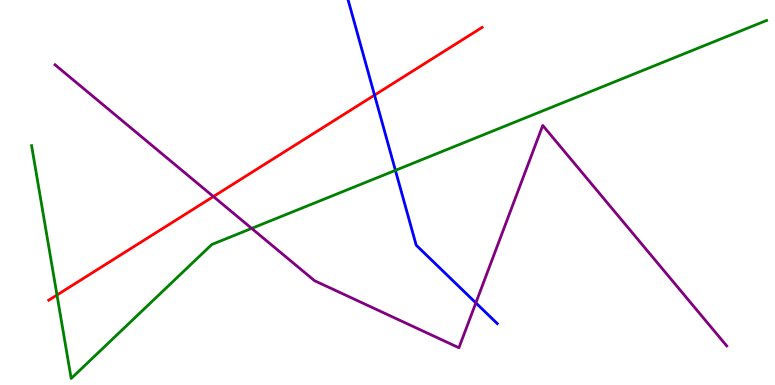[{'lines': ['blue', 'red'], 'intersections': [{'x': 4.83, 'y': 7.53}]}, {'lines': ['green', 'red'], 'intersections': [{'x': 0.735, 'y': 2.34}]}, {'lines': ['purple', 'red'], 'intersections': [{'x': 2.75, 'y': 4.89}]}, {'lines': ['blue', 'green'], 'intersections': [{'x': 5.1, 'y': 5.58}]}, {'lines': ['blue', 'purple'], 'intersections': [{'x': 6.14, 'y': 2.13}]}, {'lines': ['green', 'purple'], 'intersections': [{'x': 3.25, 'y': 4.07}]}]